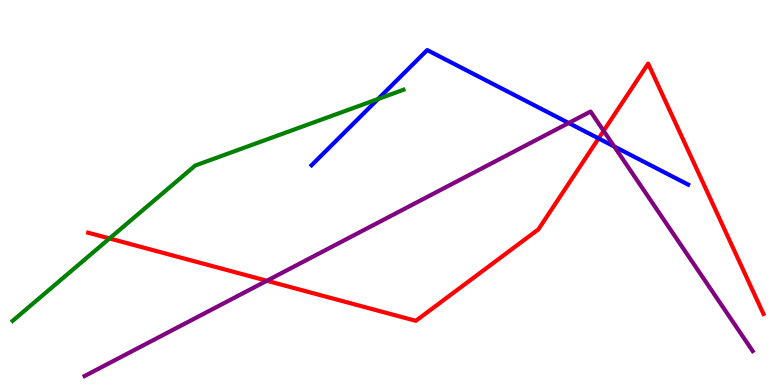[{'lines': ['blue', 'red'], 'intersections': [{'x': 7.72, 'y': 6.4}]}, {'lines': ['green', 'red'], 'intersections': [{'x': 1.41, 'y': 3.81}]}, {'lines': ['purple', 'red'], 'intersections': [{'x': 3.44, 'y': 2.71}, {'x': 7.79, 'y': 6.6}]}, {'lines': ['blue', 'green'], 'intersections': [{'x': 4.88, 'y': 7.43}]}, {'lines': ['blue', 'purple'], 'intersections': [{'x': 7.34, 'y': 6.81}, {'x': 7.93, 'y': 6.2}]}, {'lines': ['green', 'purple'], 'intersections': []}]